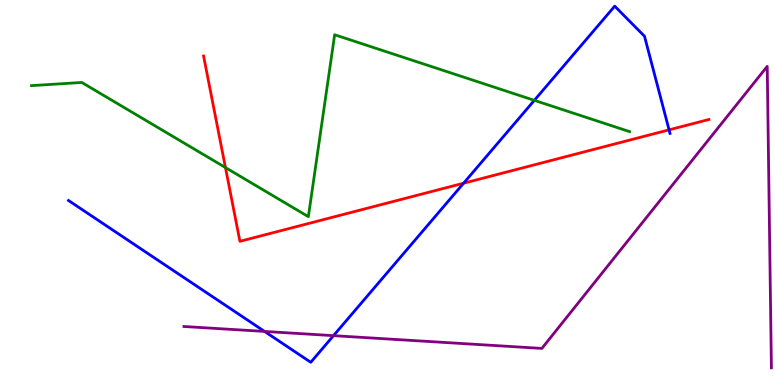[{'lines': ['blue', 'red'], 'intersections': [{'x': 5.98, 'y': 5.24}, {'x': 8.63, 'y': 6.63}]}, {'lines': ['green', 'red'], 'intersections': [{'x': 2.91, 'y': 5.65}]}, {'lines': ['purple', 'red'], 'intersections': []}, {'lines': ['blue', 'green'], 'intersections': [{'x': 6.89, 'y': 7.39}]}, {'lines': ['blue', 'purple'], 'intersections': [{'x': 3.41, 'y': 1.39}, {'x': 4.3, 'y': 1.28}]}, {'lines': ['green', 'purple'], 'intersections': []}]